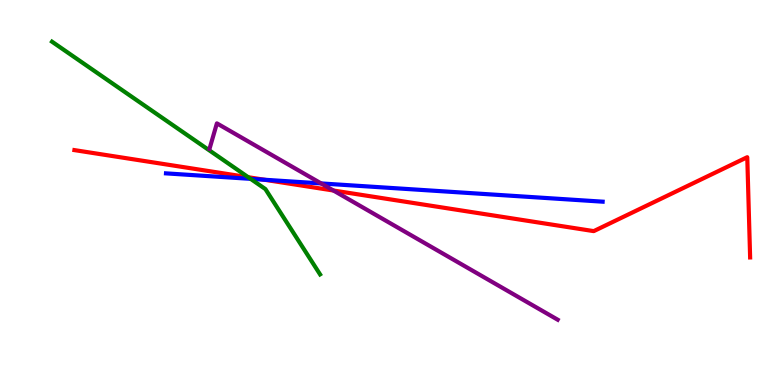[{'lines': ['blue', 'red'], 'intersections': [{'x': 3.41, 'y': 5.33}]}, {'lines': ['green', 'red'], 'intersections': [{'x': 3.2, 'y': 5.4}]}, {'lines': ['purple', 'red'], 'intersections': [{'x': 4.3, 'y': 5.05}]}, {'lines': ['blue', 'green'], 'intersections': [{'x': 3.23, 'y': 5.35}]}, {'lines': ['blue', 'purple'], 'intersections': [{'x': 4.14, 'y': 5.24}]}, {'lines': ['green', 'purple'], 'intersections': []}]